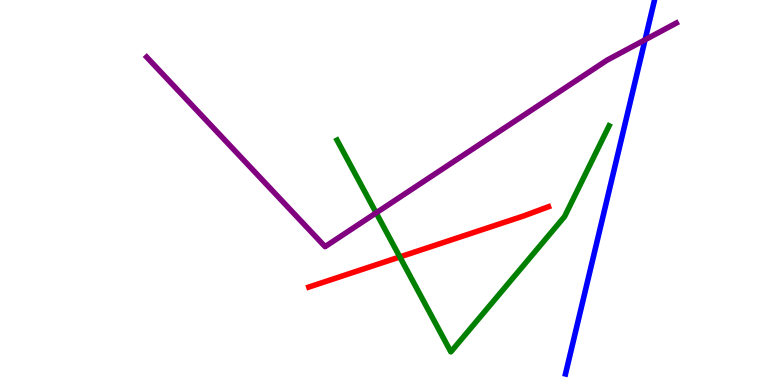[{'lines': ['blue', 'red'], 'intersections': []}, {'lines': ['green', 'red'], 'intersections': [{'x': 5.16, 'y': 3.33}]}, {'lines': ['purple', 'red'], 'intersections': []}, {'lines': ['blue', 'green'], 'intersections': []}, {'lines': ['blue', 'purple'], 'intersections': [{'x': 8.32, 'y': 8.97}]}, {'lines': ['green', 'purple'], 'intersections': [{'x': 4.85, 'y': 4.47}]}]